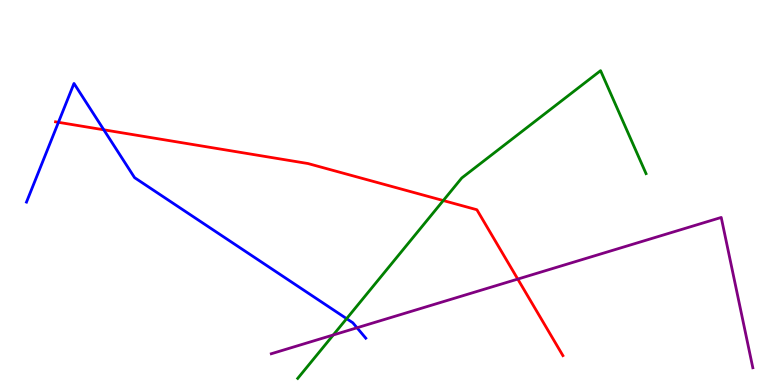[{'lines': ['blue', 'red'], 'intersections': [{'x': 0.754, 'y': 6.82}, {'x': 1.34, 'y': 6.63}]}, {'lines': ['green', 'red'], 'intersections': [{'x': 5.72, 'y': 4.79}]}, {'lines': ['purple', 'red'], 'intersections': [{'x': 6.68, 'y': 2.75}]}, {'lines': ['blue', 'green'], 'intersections': [{'x': 4.47, 'y': 1.72}]}, {'lines': ['blue', 'purple'], 'intersections': [{'x': 4.61, 'y': 1.49}]}, {'lines': ['green', 'purple'], 'intersections': [{'x': 4.3, 'y': 1.3}]}]